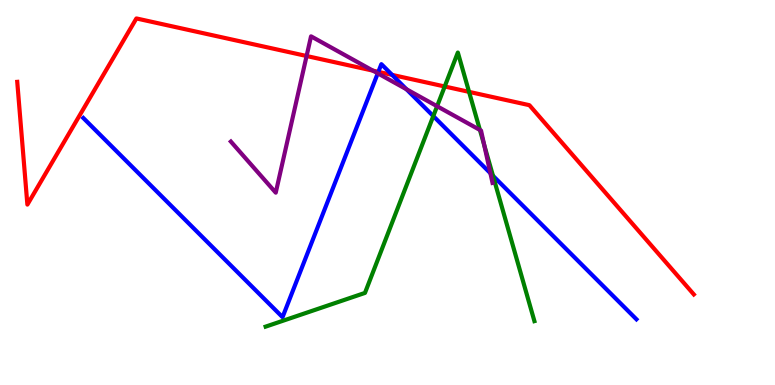[{'lines': ['blue', 'red'], 'intersections': [{'x': 4.88, 'y': 8.13}, {'x': 5.06, 'y': 8.06}]}, {'lines': ['green', 'red'], 'intersections': [{'x': 5.74, 'y': 7.75}, {'x': 6.05, 'y': 7.61}]}, {'lines': ['purple', 'red'], 'intersections': [{'x': 3.96, 'y': 8.55}, {'x': 4.81, 'y': 8.17}]}, {'lines': ['blue', 'green'], 'intersections': [{'x': 5.59, 'y': 6.98}, {'x': 6.36, 'y': 5.43}]}, {'lines': ['blue', 'purple'], 'intersections': [{'x': 4.87, 'y': 8.1}, {'x': 5.24, 'y': 7.68}, {'x': 6.33, 'y': 5.5}]}, {'lines': ['green', 'purple'], 'intersections': [{'x': 5.64, 'y': 7.24}, {'x': 6.19, 'y': 6.62}, {'x': 6.25, 'y': 6.23}]}]